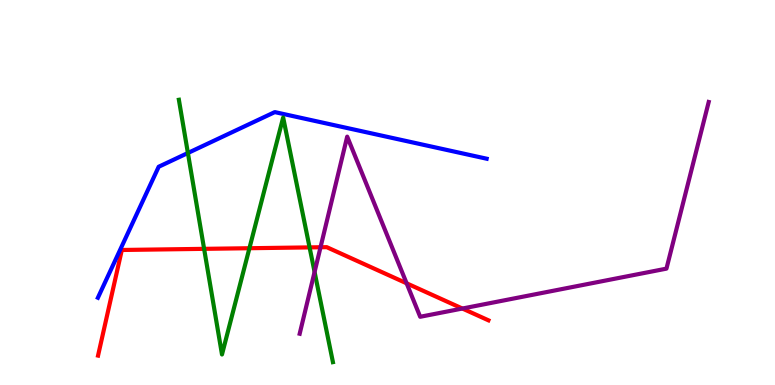[{'lines': ['blue', 'red'], 'intersections': []}, {'lines': ['green', 'red'], 'intersections': [{'x': 2.63, 'y': 3.54}, {'x': 3.22, 'y': 3.55}, {'x': 3.99, 'y': 3.57}]}, {'lines': ['purple', 'red'], 'intersections': [{'x': 4.14, 'y': 3.58}, {'x': 5.25, 'y': 2.64}, {'x': 5.97, 'y': 1.99}]}, {'lines': ['blue', 'green'], 'intersections': [{'x': 2.42, 'y': 6.03}]}, {'lines': ['blue', 'purple'], 'intersections': []}, {'lines': ['green', 'purple'], 'intersections': [{'x': 4.06, 'y': 2.94}]}]